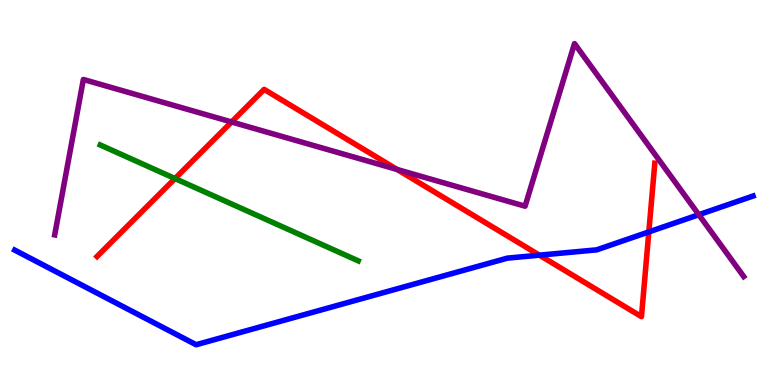[{'lines': ['blue', 'red'], 'intersections': [{'x': 6.96, 'y': 3.37}, {'x': 8.37, 'y': 3.98}]}, {'lines': ['green', 'red'], 'intersections': [{'x': 2.26, 'y': 5.36}]}, {'lines': ['purple', 'red'], 'intersections': [{'x': 2.99, 'y': 6.83}, {'x': 5.12, 'y': 5.6}]}, {'lines': ['blue', 'green'], 'intersections': []}, {'lines': ['blue', 'purple'], 'intersections': [{'x': 9.02, 'y': 4.42}]}, {'lines': ['green', 'purple'], 'intersections': []}]